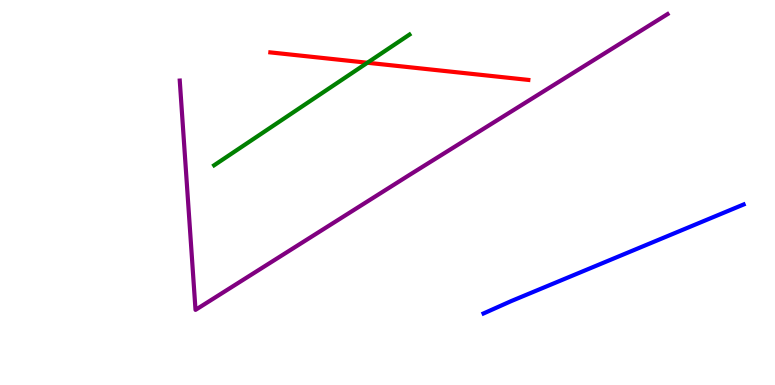[{'lines': ['blue', 'red'], 'intersections': []}, {'lines': ['green', 'red'], 'intersections': [{'x': 4.74, 'y': 8.37}]}, {'lines': ['purple', 'red'], 'intersections': []}, {'lines': ['blue', 'green'], 'intersections': []}, {'lines': ['blue', 'purple'], 'intersections': []}, {'lines': ['green', 'purple'], 'intersections': []}]